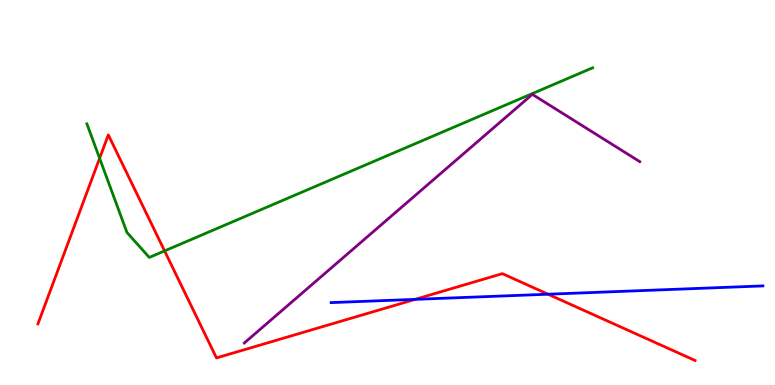[{'lines': ['blue', 'red'], 'intersections': [{'x': 5.36, 'y': 2.22}, {'x': 7.07, 'y': 2.36}]}, {'lines': ['green', 'red'], 'intersections': [{'x': 1.29, 'y': 5.89}, {'x': 2.12, 'y': 3.48}]}, {'lines': ['purple', 'red'], 'intersections': []}, {'lines': ['blue', 'green'], 'intersections': []}, {'lines': ['blue', 'purple'], 'intersections': []}, {'lines': ['green', 'purple'], 'intersections': []}]